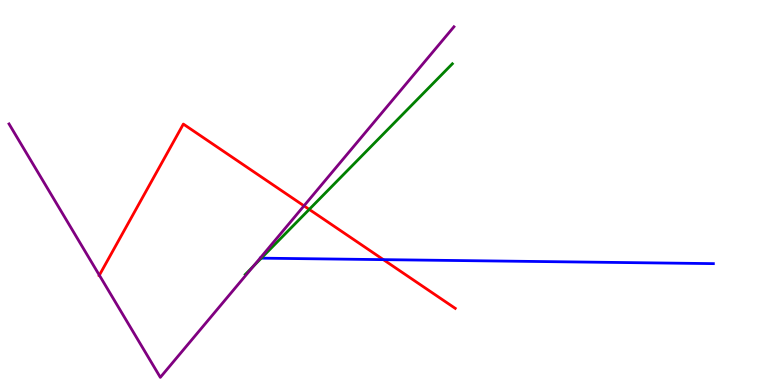[{'lines': ['blue', 'red'], 'intersections': [{'x': 4.95, 'y': 3.26}]}, {'lines': ['green', 'red'], 'intersections': [{'x': 3.99, 'y': 4.56}]}, {'lines': ['purple', 'red'], 'intersections': [{'x': 1.28, 'y': 2.85}, {'x': 3.92, 'y': 4.65}]}, {'lines': ['blue', 'green'], 'intersections': [{'x': 3.37, 'y': 3.29}]}, {'lines': ['blue', 'purple'], 'intersections': []}, {'lines': ['green', 'purple'], 'intersections': [{'x': 3.27, 'y': 3.09}]}]